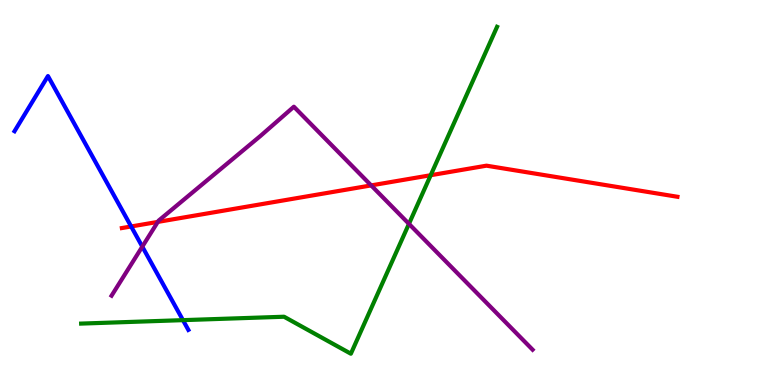[{'lines': ['blue', 'red'], 'intersections': [{'x': 1.69, 'y': 4.12}]}, {'lines': ['green', 'red'], 'intersections': [{'x': 5.56, 'y': 5.45}]}, {'lines': ['purple', 'red'], 'intersections': [{'x': 2.04, 'y': 4.24}, {'x': 4.79, 'y': 5.18}]}, {'lines': ['blue', 'green'], 'intersections': [{'x': 2.36, 'y': 1.68}]}, {'lines': ['blue', 'purple'], 'intersections': [{'x': 1.84, 'y': 3.59}]}, {'lines': ['green', 'purple'], 'intersections': [{'x': 5.28, 'y': 4.19}]}]